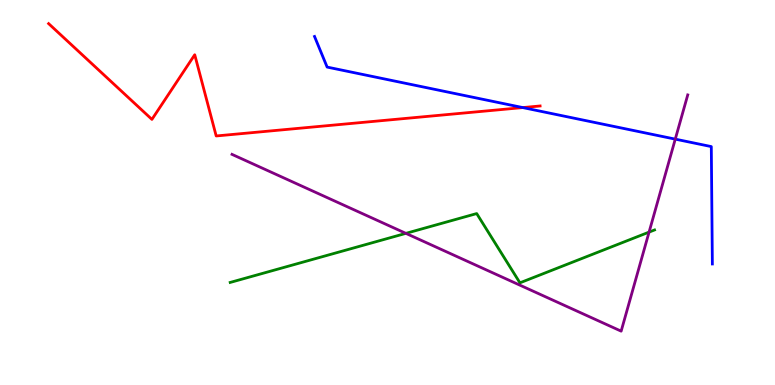[{'lines': ['blue', 'red'], 'intersections': [{'x': 6.75, 'y': 7.21}]}, {'lines': ['green', 'red'], 'intersections': []}, {'lines': ['purple', 'red'], 'intersections': []}, {'lines': ['blue', 'green'], 'intersections': []}, {'lines': ['blue', 'purple'], 'intersections': [{'x': 8.71, 'y': 6.39}]}, {'lines': ['green', 'purple'], 'intersections': [{'x': 5.24, 'y': 3.94}, {'x': 8.38, 'y': 3.97}]}]